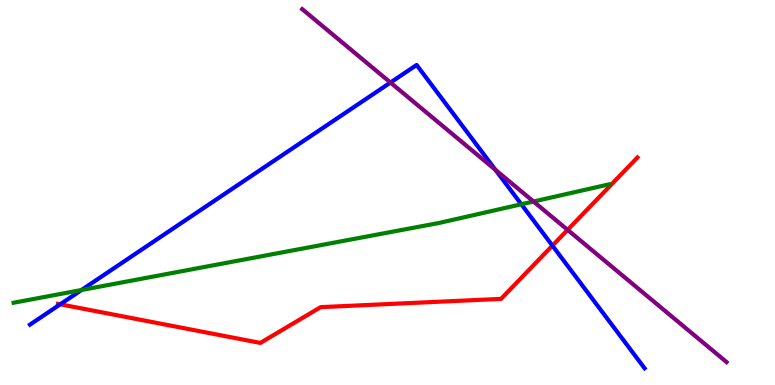[{'lines': ['blue', 'red'], 'intersections': [{'x': 0.777, 'y': 2.1}, {'x': 7.13, 'y': 3.62}]}, {'lines': ['green', 'red'], 'intersections': []}, {'lines': ['purple', 'red'], 'intersections': [{'x': 7.32, 'y': 4.03}]}, {'lines': ['blue', 'green'], 'intersections': [{'x': 1.05, 'y': 2.47}, {'x': 6.73, 'y': 4.69}]}, {'lines': ['blue', 'purple'], 'intersections': [{'x': 5.04, 'y': 7.86}, {'x': 6.39, 'y': 5.59}]}, {'lines': ['green', 'purple'], 'intersections': [{'x': 6.88, 'y': 4.77}]}]